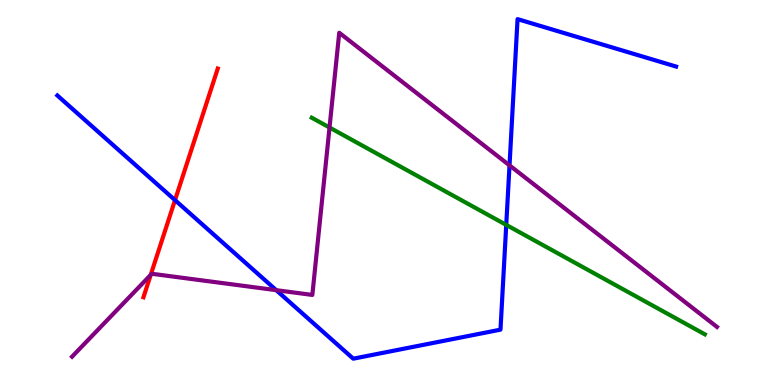[{'lines': ['blue', 'red'], 'intersections': [{'x': 2.26, 'y': 4.8}]}, {'lines': ['green', 'red'], 'intersections': []}, {'lines': ['purple', 'red'], 'intersections': [{'x': 1.94, 'y': 2.86}]}, {'lines': ['blue', 'green'], 'intersections': [{'x': 6.53, 'y': 4.16}]}, {'lines': ['blue', 'purple'], 'intersections': [{'x': 3.56, 'y': 2.46}, {'x': 6.57, 'y': 5.7}]}, {'lines': ['green', 'purple'], 'intersections': [{'x': 4.25, 'y': 6.69}]}]